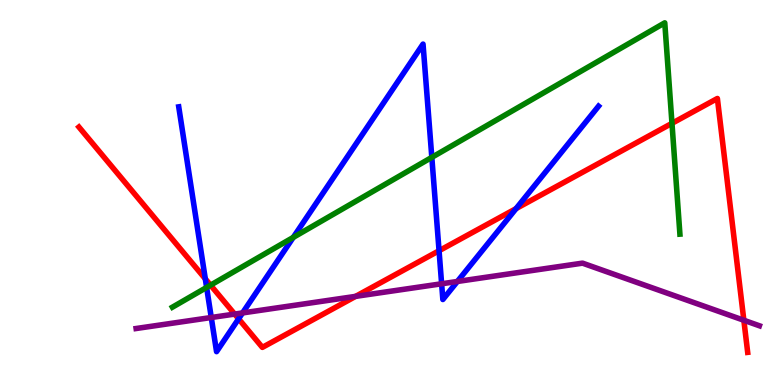[{'lines': ['blue', 'red'], 'intersections': [{'x': 2.65, 'y': 2.76}, {'x': 3.08, 'y': 1.72}, {'x': 5.67, 'y': 3.49}, {'x': 6.66, 'y': 4.58}]}, {'lines': ['green', 'red'], 'intersections': [{'x': 2.72, 'y': 2.59}, {'x': 8.67, 'y': 6.8}]}, {'lines': ['purple', 'red'], 'intersections': [{'x': 3.03, 'y': 1.84}, {'x': 4.59, 'y': 2.3}, {'x': 9.6, 'y': 1.68}]}, {'lines': ['blue', 'green'], 'intersections': [{'x': 2.67, 'y': 2.53}, {'x': 3.78, 'y': 3.83}, {'x': 5.57, 'y': 5.91}]}, {'lines': ['blue', 'purple'], 'intersections': [{'x': 2.73, 'y': 1.75}, {'x': 3.13, 'y': 1.87}, {'x': 5.7, 'y': 2.63}, {'x': 5.9, 'y': 2.69}]}, {'lines': ['green', 'purple'], 'intersections': []}]